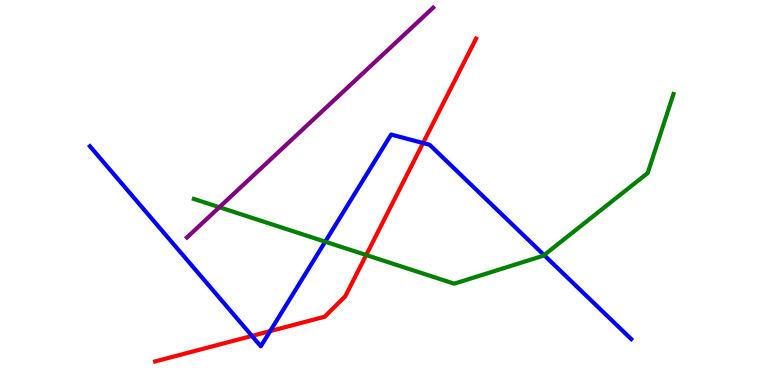[{'lines': ['blue', 'red'], 'intersections': [{'x': 3.25, 'y': 1.27}, {'x': 3.49, 'y': 1.4}, {'x': 5.46, 'y': 6.28}]}, {'lines': ['green', 'red'], 'intersections': [{'x': 4.73, 'y': 3.38}]}, {'lines': ['purple', 'red'], 'intersections': []}, {'lines': ['blue', 'green'], 'intersections': [{'x': 4.2, 'y': 3.72}, {'x': 7.02, 'y': 3.37}]}, {'lines': ['blue', 'purple'], 'intersections': []}, {'lines': ['green', 'purple'], 'intersections': [{'x': 2.83, 'y': 4.62}]}]